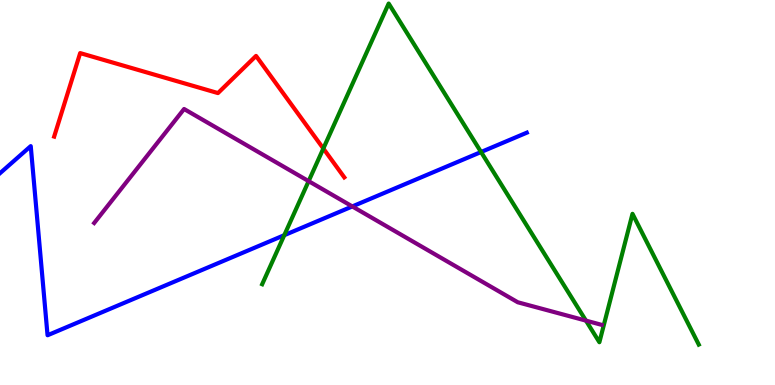[{'lines': ['blue', 'red'], 'intersections': []}, {'lines': ['green', 'red'], 'intersections': [{'x': 4.17, 'y': 6.14}]}, {'lines': ['purple', 'red'], 'intersections': []}, {'lines': ['blue', 'green'], 'intersections': [{'x': 3.67, 'y': 3.89}, {'x': 6.21, 'y': 6.05}]}, {'lines': ['blue', 'purple'], 'intersections': [{'x': 4.55, 'y': 4.64}]}, {'lines': ['green', 'purple'], 'intersections': [{'x': 3.98, 'y': 5.29}, {'x': 7.56, 'y': 1.67}]}]